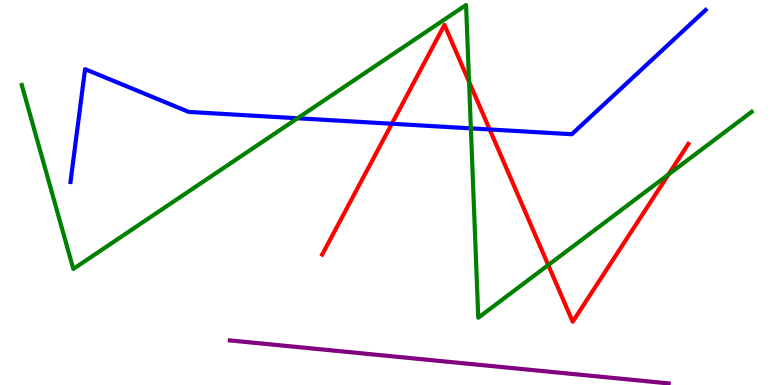[{'lines': ['blue', 'red'], 'intersections': [{'x': 5.06, 'y': 6.79}, {'x': 6.32, 'y': 6.64}]}, {'lines': ['green', 'red'], 'intersections': [{'x': 6.05, 'y': 7.88}, {'x': 7.07, 'y': 3.12}, {'x': 8.63, 'y': 5.47}]}, {'lines': ['purple', 'red'], 'intersections': []}, {'lines': ['blue', 'green'], 'intersections': [{'x': 3.84, 'y': 6.93}, {'x': 6.08, 'y': 6.67}]}, {'lines': ['blue', 'purple'], 'intersections': []}, {'lines': ['green', 'purple'], 'intersections': []}]